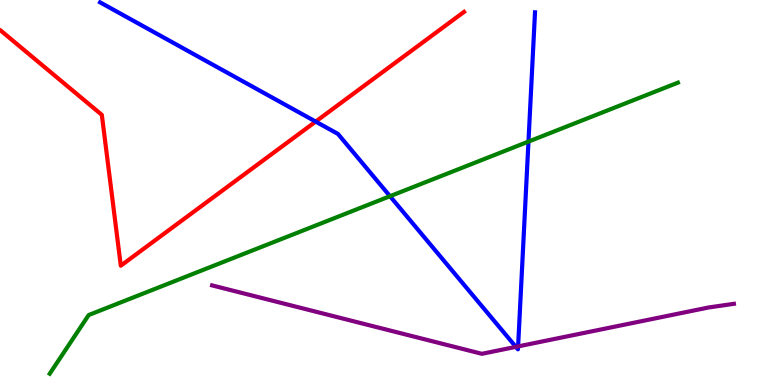[{'lines': ['blue', 'red'], 'intersections': [{'x': 4.07, 'y': 6.84}]}, {'lines': ['green', 'red'], 'intersections': []}, {'lines': ['purple', 'red'], 'intersections': []}, {'lines': ['blue', 'green'], 'intersections': [{'x': 5.03, 'y': 4.9}, {'x': 6.82, 'y': 6.32}]}, {'lines': ['blue', 'purple'], 'intersections': [{'x': 6.66, 'y': 0.991}, {'x': 6.69, 'y': 1.0}]}, {'lines': ['green', 'purple'], 'intersections': []}]